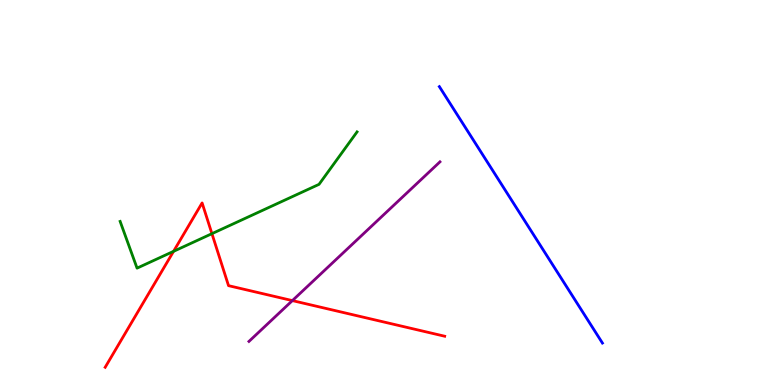[{'lines': ['blue', 'red'], 'intersections': []}, {'lines': ['green', 'red'], 'intersections': [{'x': 2.24, 'y': 3.47}, {'x': 2.73, 'y': 3.93}]}, {'lines': ['purple', 'red'], 'intersections': [{'x': 3.77, 'y': 2.19}]}, {'lines': ['blue', 'green'], 'intersections': []}, {'lines': ['blue', 'purple'], 'intersections': []}, {'lines': ['green', 'purple'], 'intersections': []}]